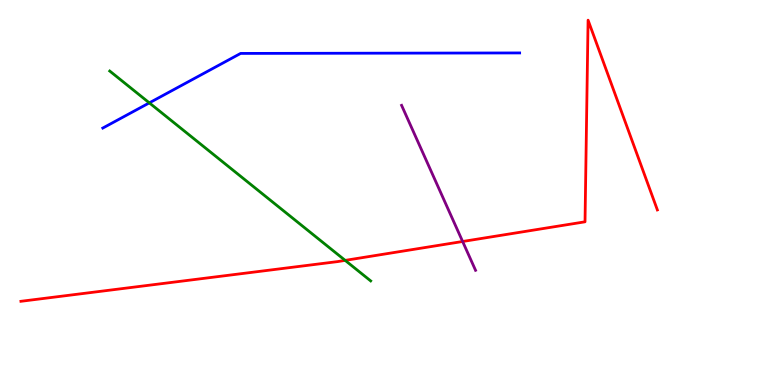[{'lines': ['blue', 'red'], 'intersections': []}, {'lines': ['green', 'red'], 'intersections': [{'x': 4.45, 'y': 3.24}]}, {'lines': ['purple', 'red'], 'intersections': [{'x': 5.97, 'y': 3.73}]}, {'lines': ['blue', 'green'], 'intersections': [{'x': 1.93, 'y': 7.33}]}, {'lines': ['blue', 'purple'], 'intersections': []}, {'lines': ['green', 'purple'], 'intersections': []}]